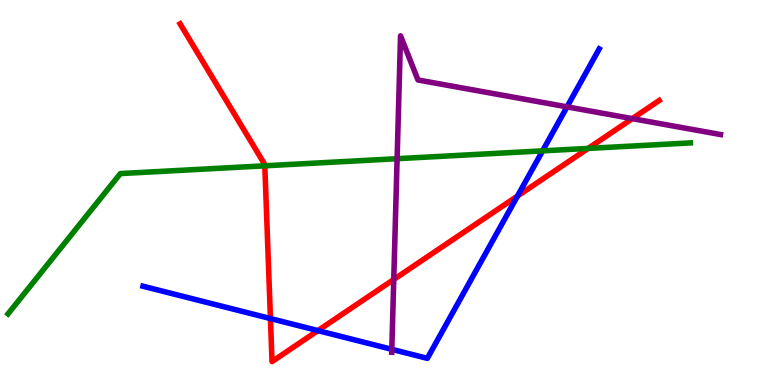[{'lines': ['blue', 'red'], 'intersections': [{'x': 3.49, 'y': 1.73}, {'x': 4.1, 'y': 1.41}, {'x': 6.68, 'y': 4.91}]}, {'lines': ['green', 'red'], 'intersections': [{'x': 3.42, 'y': 5.69}, {'x': 7.59, 'y': 6.15}]}, {'lines': ['purple', 'red'], 'intersections': [{'x': 5.08, 'y': 2.74}, {'x': 8.16, 'y': 6.92}]}, {'lines': ['blue', 'green'], 'intersections': [{'x': 7.0, 'y': 6.08}]}, {'lines': ['blue', 'purple'], 'intersections': [{'x': 5.06, 'y': 0.927}, {'x': 7.32, 'y': 7.22}]}, {'lines': ['green', 'purple'], 'intersections': [{'x': 5.12, 'y': 5.88}]}]